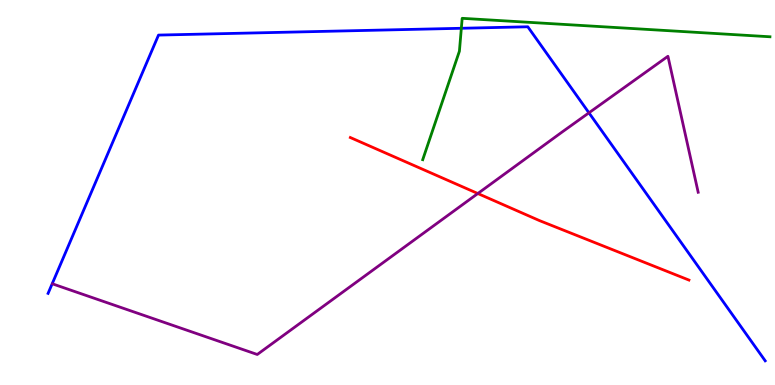[{'lines': ['blue', 'red'], 'intersections': []}, {'lines': ['green', 'red'], 'intersections': []}, {'lines': ['purple', 'red'], 'intersections': [{'x': 6.17, 'y': 4.97}]}, {'lines': ['blue', 'green'], 'intersections': [{'x': 5.95, 'y': 9.27}]}, {'lines': ['blue', 'purple'], 'intersections': [{'x': 7.6, 'y': 7.07}]}, {'lines': ['green', 'purple'], 'intersections': []}]